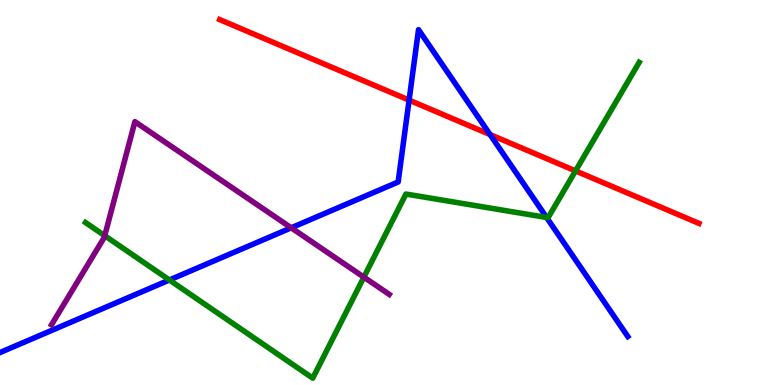[{'lines': ['blue', 'red'], 'intersections': [{'x': 5.28, 'y': 7.4}, {'x': 6.32, 'y': 6.51}]}, {'lines': ['green', 'red'], 'intersections': [{'x': 7.43, 'y': 5.56}]}, {'lines': ['purple', 'red'], 'intersections': []}, {'lines': ['blue', 'green'], 'intersections': [{'x': 2.19, 'y': 2.73}, {'x': 7.05, 'y': 4.35}]}, {'lines': ['blue', 'purple'], 'intersections': [{'x': 3.76, 'y': 4.08}]}, {'lines': ['green', 'purple'], 'intersections': [{'x': 1.35, 'y': 3.88}, {'x': 4.7, 'y': 2.8}]}]